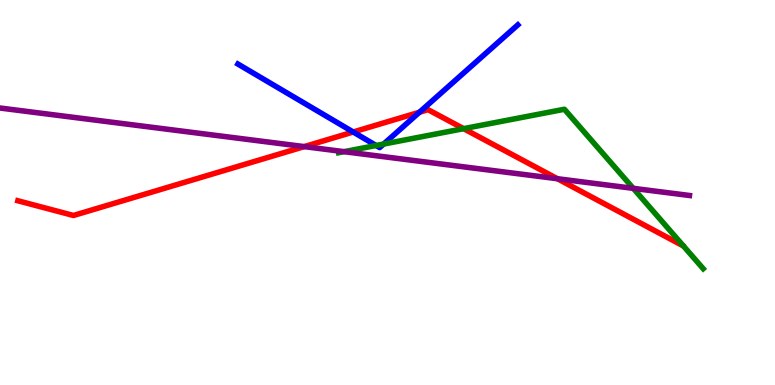[{'lines': ['blue', 'red'], 'intersections': [{'x': 4.56, 'y': 6.57}, {'x': 5.41, 'y': 7.08}]}, {'lines': ['green', 'red'], 'intersections': [{'x': 5.98, 'y': 6.66}]}, {'lines': ['purple', 'red'], 'intersections': [{'x': 3.93, 'y': 6.19}, {'x': 7.19, 'y': 5.36}]}, {'lines': ['blue', 'green'], 'intersections': [{'x': 4.85, 'y': 6.22}, {'x': 4.95, 'y': 6.26}]}, {'lines': ['blue', 'purple'], 'intersections': []}, {'lines': ['green', 'purple'], 'intersections': [{'x': 4.44, 'y': 6.06}, {'x': 8.17, 'y': 5.11}]}]